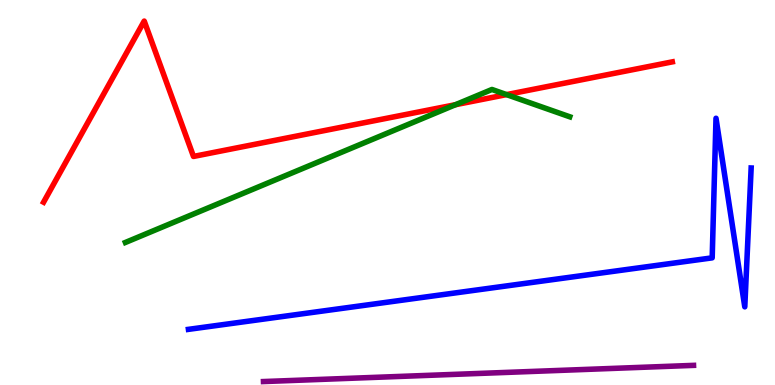[{'lines': ['blue', 'red'], 'intersections': []}, {'lines': ['green', 'red'], 'intersections': [{'x': 5.88, 'y': 7.28}, {'x': 6.54, 'y': 7.54}]}, {'lines': ['purple', 'red'], 'intersections': []}, {'lines': ['blue', 'green'], 'intersections': []}, {'lines': ['blue', 'purple'], 'intersections': []}, {'lines': ['green', 'purple'], 'intersections': []}]